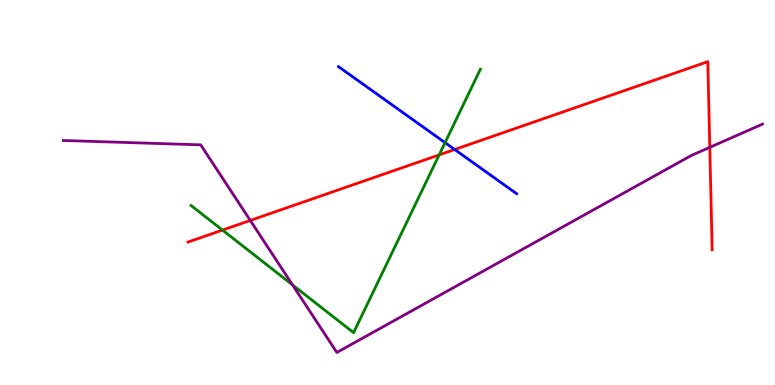[{'lines': ['blue', 'red'], 'intersections': [{'x': 5.87, 'y': 6.12}]}, {'lines': ['green', 'red'], 'intersections': [{'x': 2.87, 'y': 4.02}, {'x': 5.67, 'y': 5.98}]}, {'lines': ['purple', 'red'], 'intersections': [{'x': 3.23, 'y': 4.27}, {'x': 9.16, 'y': 6.17}]}, {'lines': ['blue', 'green'], 'intersections': [{'x': 5.74, 'y': 6.29}]}, {'lines': ['blue', 'purple'], 'intersections': []}, {'lines': ['green', 'purple'], 'intersections': [{'x': 3.77, 'y': 2.6}]}]